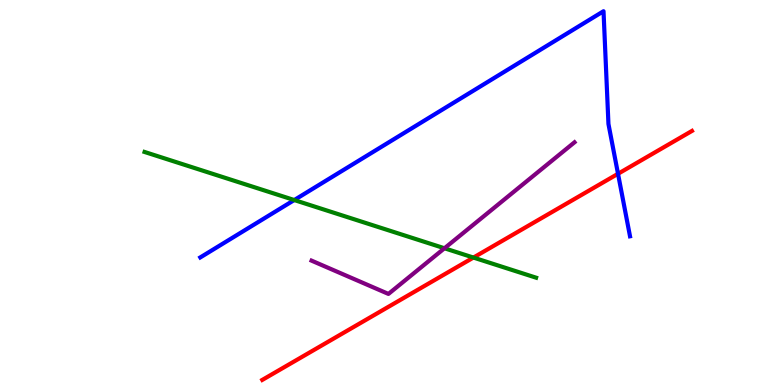[{'lines': ['blue', 'red'], 'intersections': [{'x': 7.97, 'y': 5.49}]}, {'lines': ['green', 'red'], 'intersections': [{'x': 6.11, 'y': 3.31}]}, {'lines': ['purple', 'red'], 'intersections': []}, {'lines': ['blue', 'green'], 'intersections': [{'x': 3.8, 'y': 4.8}]}, {'lines': ['blue', 'purple'], 'intersections': []}, {'lines': ['green', 'purple'], 'intersections': [{'x': 5.74, 'y': 3.55}]}]